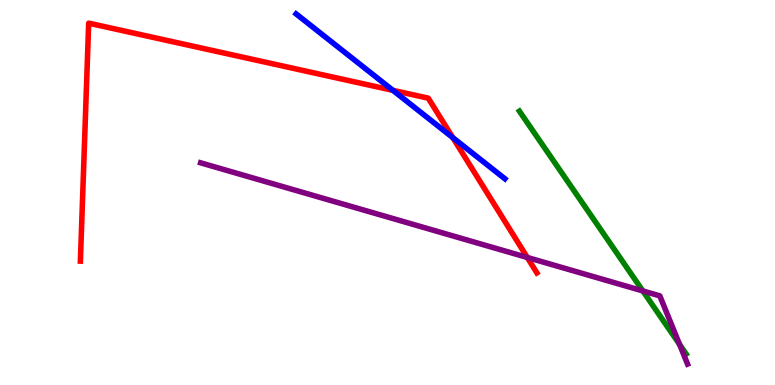[{'lines': ['blue', 'red'], 'intersections': [{'x': 5.07, 'y': 7.65}, {'x': 5.84, 'y': 6.43}]}, {'lines': ['green', 'red'], 'intersections': []}, {'lines': ['purple', 'red'], 'intersections': [{'x': 6.8, 'y': 3.31}]}, {'lines': ['blue', 'green'], 'intersections': []}, {'lines': ['blue', 'purple'], 'intersections': []}, {'lines': ['green', 'purple'], 'intersections': [{'x': 8.29, 'y': 2.44}, {'x': 8.77, 'y': 1.05}]}]